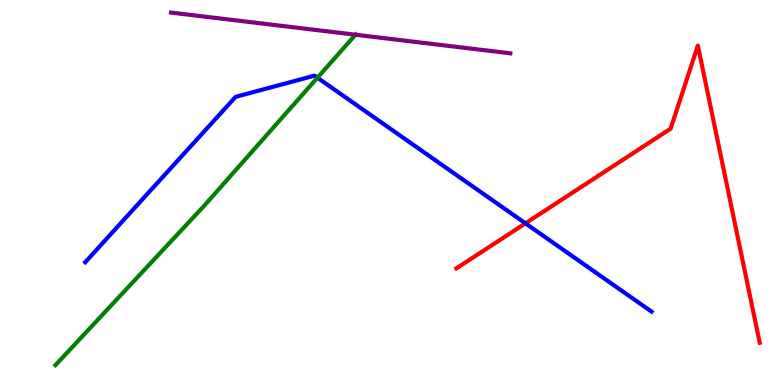[{'lines': ['blue', 'red'], 'intersections': [{'x': 6.78, 'y': 4.2}]}, {'lines': ['green', 'red'], 'intersections': []}, {'lines': ['purple', 'red'], 'intersections': []}, {'lines': ['blue', 'green'], 'intersections': [{'x': 4.1, 'y': 7.98}]}, {'lines': ['blue', 'purple'], 'intersections': []}, {'lines': ['green', 'purple'], 'intersections': [{'x': 4.59, 'y': 9.1}]}]